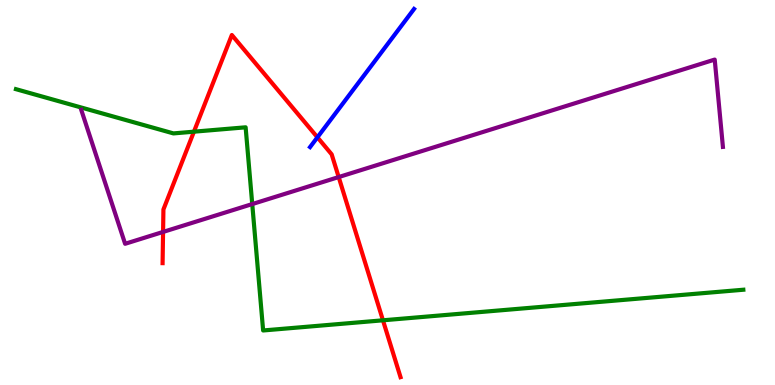[{'lines': ['blue', 'red'], 'intersections': [{'x': 4.1, 'y': 6.43}]}, {'lines': ['green', 'red'], 'intersections': [{'x': 2.5, 'y': 6.58}, {'x': 4.94, 'y': 1.68}]}, {'lines': ['purple', 'red'], 'intersections': [{'x': 2.1, 'y': 3.98}, {'x': 4.37, 'y': 5.4}]}, {'lines': ['blue', 'green'], 'intersections': []}, {'lines': ['blue', 'purple'], 'intersections': []}, {'lines': ['green', 'purple'], 'intersections': [{'x': 3.25, 'y': 4.7}]}]